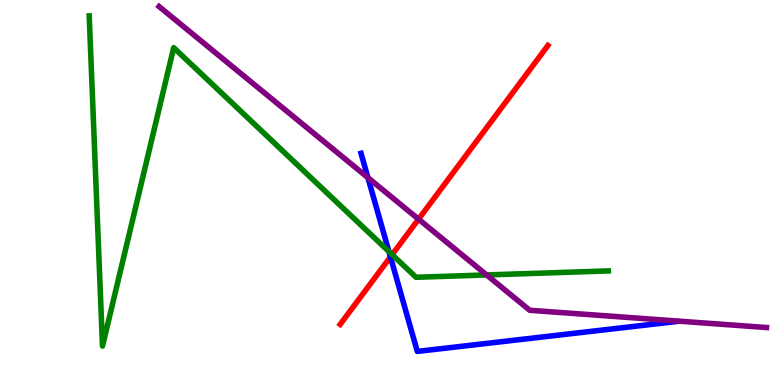[{'lines': ['blue', 'red'], 'intersections': [{'x': 5.04, 'y': 3.33}]}, {'lines': ['green', 'red'], 'intersections': [{'x': 5.06, 'y': 3.39}]}, {'lines': ['purple', 'red'], 'intersections': [{'x': 5.4, 'y': 4.31}]}, {'lines': ['blue', 'green'], 'intersections': [{'x': 5.02, 'y': 3.46}]}, {'lines': ['blue', 'purple'], 'intersections': [{'x': 4.75, 'y': 5.38}]}, {'lines': ['green', 'purple'], 'intersections': [{'x': 6.28, 'y': 2.86}]}]